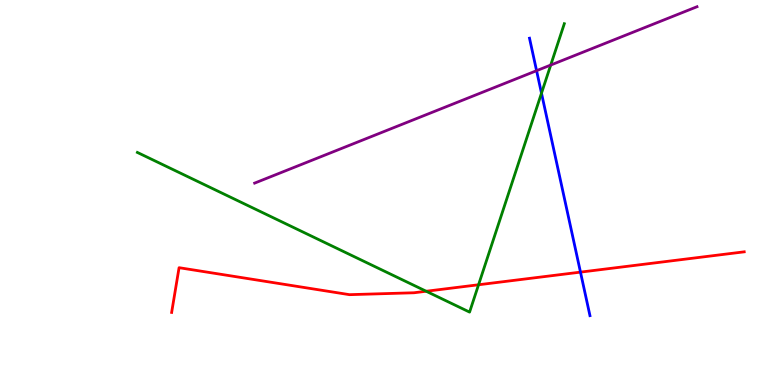[{'lines': ['blue', 'red'], 'intersections': [{'x': 7.49, 'y': 2.93}]}, {'lines': ['green', 'red'], 'intersections': [{'x': 5.5, 'y': 2.44}, {'x': 6.17, 'y': 2.6}]}, {'lines': ['purple', 'red'], 'intersections': []}, {'lines': ['blue', 'green'], 'intersections': [{'x': 6.99, 'y': 7.58}]}, {'lines': ['blue', 'purple'], 'intersections': [{'x': 6.92, 'y': 8.16}]}, {'lines': ['green', 'purple'], 'intersections': [{'x': 7.11, 'y': 8.31}]}]